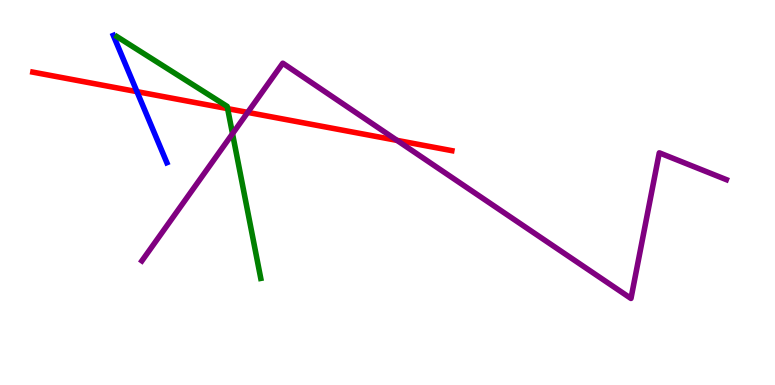[{'lines': ['blue', 'red'], 'intersections': [{'x': 1.77, 'y': 7.62}]}, {'lines': ['green', 'red'], 'intersections': [{'x': 2.94, 'y': 7.18}]}, {'lines': ['purple', 'red'], 'intersections': [{'x': 3.2, 'y': 7.08}, {'x': 5.12, 'y': 6.35}]}, {'lines': ['blue', 'green'], 'intersections': []}, {'lines': ['blue', 'purple'], 'intersections': []}, {'lines': ['green', 'purple'], 'intersections': [{'x': 3.0, 'y': 6.53}]}]